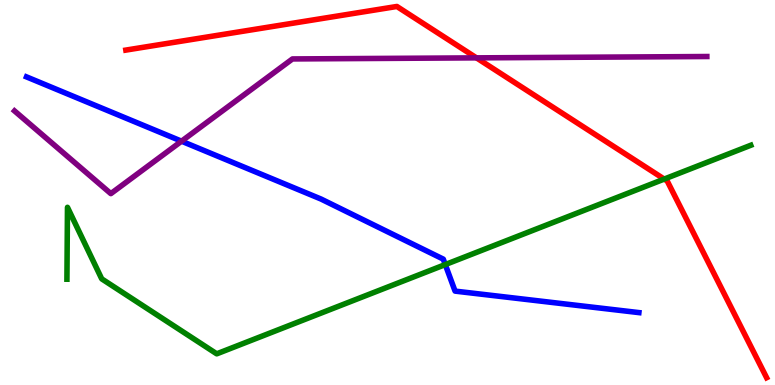[{'lines': ['blue', 'red'], 'intersections': []}, {'lines': ['green', 'red'], 'intersections': [{'x': 8.57, 'y': 5.35}]}, {'lines': ['purple', 'red'], 'intersections': [{'x': 6.15, 'y': 8.5}]}, {'lines': ['blue', 'green'], 'intersections': [{'x': 5.75, 'y': 3.13}]}, {'lines': ['blue', 'purple'], 'intersections': [{'x': 2.34, 'y': 6.33}]}, {'lines': ['green', 'purple'], 'intersections': []}]